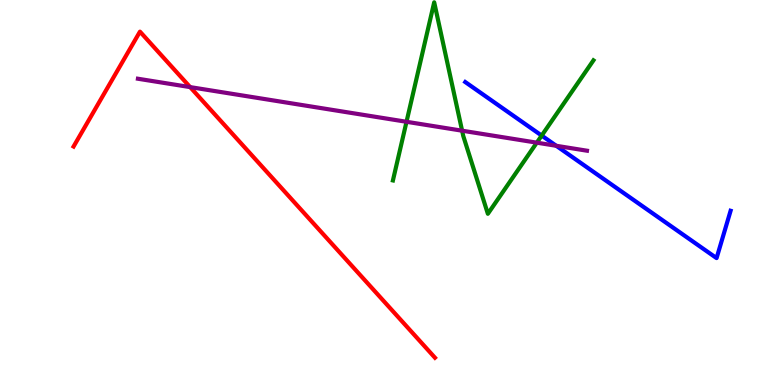[{'lines': ['blue', 'red'], 'intersections': []}, {'lines': ['green', 'red'], 'intersections': []}, {'lines': ['purple', 'red'], 'intersections': [{'x': 2.45, 'y': 7.74}]}, {'lines': ['blue', 'green'], 'intersections': [{'x': 6.99, 'y': 6.48}]}, {'lines': ['blue', 'purple'], 'intersections': [{'x': 7.18, 'y': 6.21}]}, {'lines': ['green', 'purple'], 'intersections': [{'x': 5.25, 'y': 6.84}, {'x': 5.96, 'y': 6.61}, {'x': 6.93, 'y': 6.29}]}]